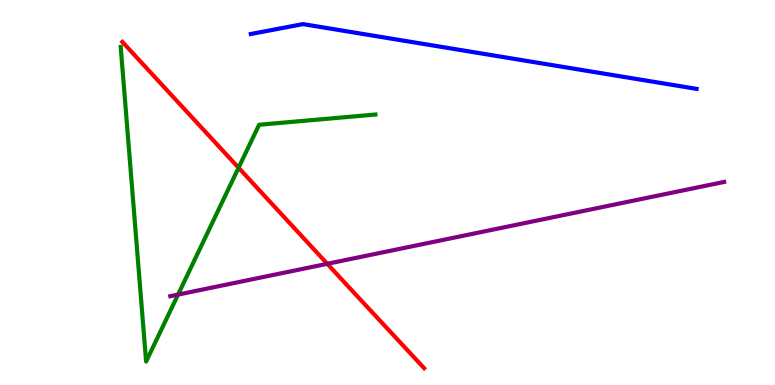[{'lines': ['blue', 'red'], 'intersections': []}, {'lines': ['green', 'red'], 'intersections': [{'x': 3.08, 'y': 5.64}]}, {'lines': ['purple', 'red'], 'intersections': [{'x': 4.22, 'y': 3.15}]}, {'lines': ['blue', 'green'], 'intersections': []}, {'lines': ['blue', 'purple'], 'intersections': []}, {'lines': ['green', 'purple'], 'intersections': [{'x': 2.3, 'y': 2.35}]}]